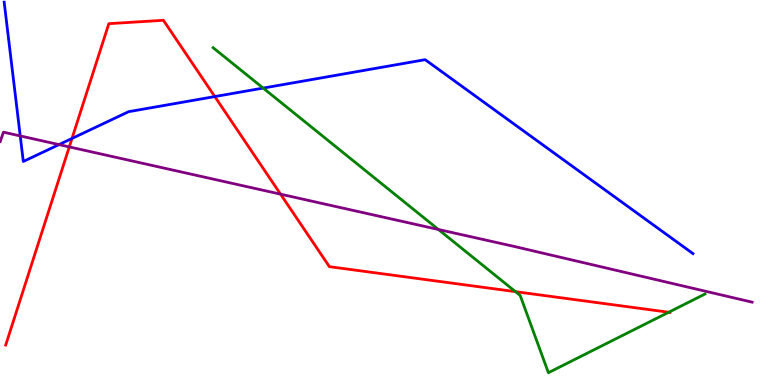[{'lines': ['blue', 'red'], 'intersections': [{'x': 0.929, 'y': 6.4}, {'x': 2.77, 'y': 7.49}]}, {'lines': ['green', 'red'], 'intersections': [{'x': 6.65, 'y': 2.42}, {'x': 8.63, 'y': 1.89}]}, {'lines': ['purple', 'red'], 'intersections': [{'x': 0.894, 'y': 6.18}, {'x': 3.62, 'y': 4.96}]}, {'lines': ['blue', 'green'], 'intersections': [{'x': 3.4, 'y': 7.71}]}, {'lines': ['blue', 'purple'], 'intersections': [{'x': 0.261, 'y': 6.47}, {'x': 0.761, 'y': 6.24}]}, {'lines': ['green', 'purple'], 'intersections': [{'x': 5.66, 'y': 4.04}]}]